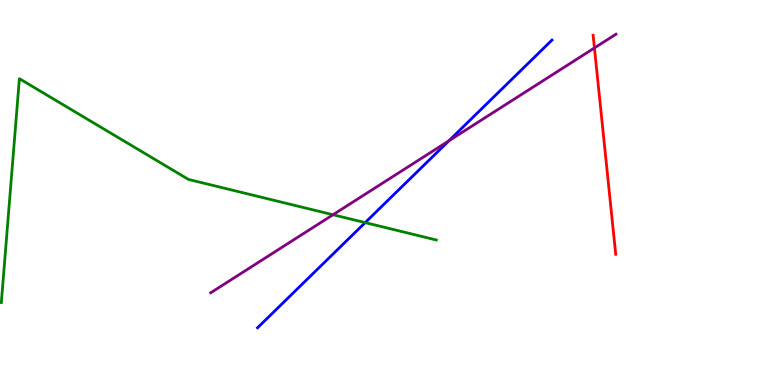[{'lines': ['blue', 'red'], 'intersections': []}, {'lines': ['green', 'red'], 'intersections': []}, {'lines': ['purple', 'red'], 'intersections': [{'x': 7.67, 'y': 8.75}]}, {'lines': ['blue', 'green'], 'intersections': [{'x': 4.71, 'y': 4.22}]}, {'lines': ['blue', 'purple'], 'intersections': [{'x': 5.79, 'y': 6.34}]}, {'lines': ['green', 'purple'], 'intersections': [{'x': 4.3, 'y': 4.42}]}]